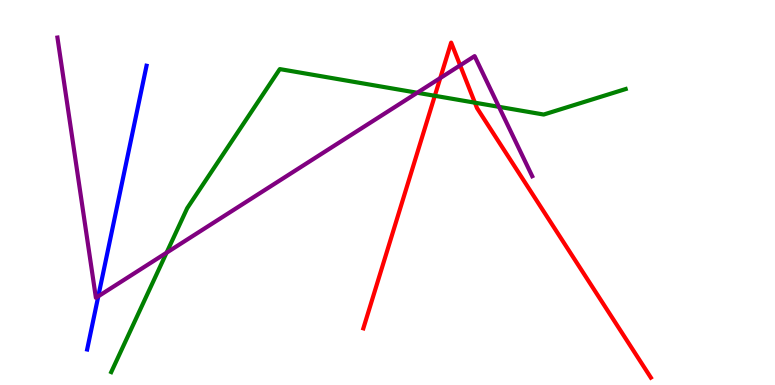[{'lines': ['blue', 'red'], 'intersections': []}, {'lines': ['green', 'red'], 'intersections': [{'x': 5.61, 'y': 7.51}, {'x': 6.13, 'y': 7.33}]}, {'lines': ['purple', 'red'], 'intersections': [{'x': 5.68, 'y': 7.97}, {'x': 5.94, 'y': 8.3}]}, {'lines': ['blue', 'green'], 'intersections': []}, {'lines': ['blue', 'purple'], 'intersections': [{'x': 1.27, 'y': 2.3}]}, {'lines': ['green', 'purple'], 'intersections': [{'x': 2.15, 'y': 3.44}, {'x': 5.38, 'y': 7.59}, {'x': 6.44, 'y': 7.23}]}]